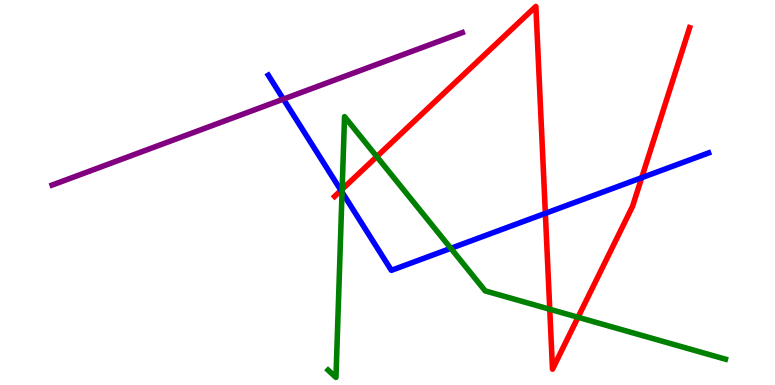[{'lines': ['blue', 'red'], 'intersections': [{'x': 4.4, 'y': 5.05}, {'x': 7.04, 'y': 4.46}, {'x': 8.28, 'y': 5.38}]}, {'lines': ['green', 'red'], 'intersections': [{'x': 4.41, 'y': 5.08}, {'x': 4.86, 'y': 5.93}, {'x': 7.09, 'y': 1.97}, {'x': 7.46, 'y': 1.76}]}, {'lines': ['purple', 'red'], 'intersections': []}, {'lines': ['blue', 'green'], 'intersections': [{'x': 4.41, 'y': 5.01}, {'x': 5.82, 'y': 3.55}]}, {'lines': ['blue', 'purple'], 'intersections': [{'x': 3.66, 'y': 7.43}]}, {'lines': ['green', 'purple'], 'intersections': []}]